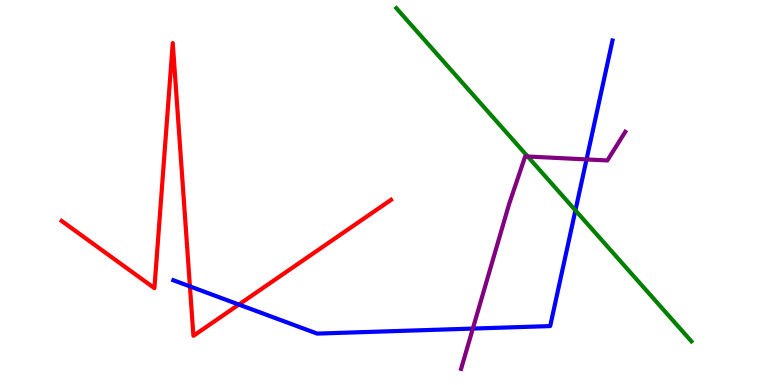[{'lines': ['blue', 'red'], 'intersections': [{'x': 2.45, 'y': 2.56}, {'x': 3.08, 'y': 2.09}]}, {'lines': ['green', 'red'], 'intersections': []}, {'lines': ['purple', 'red'], 'intersections': []}, {'lines': ['blue', 'green'], 'intersections': [{'x': 7.42, 'y': 4.54}]}, {'lines': ['blue', 'purple'], 'intersections': [{'x': 6.1, 'y': 1.47}, {'x': 7.57, 'y': 5.86}]}, {'lines': ['green', 'purple'], 'intersections': [{'x': 6.81, 'y': 5.93}]}]